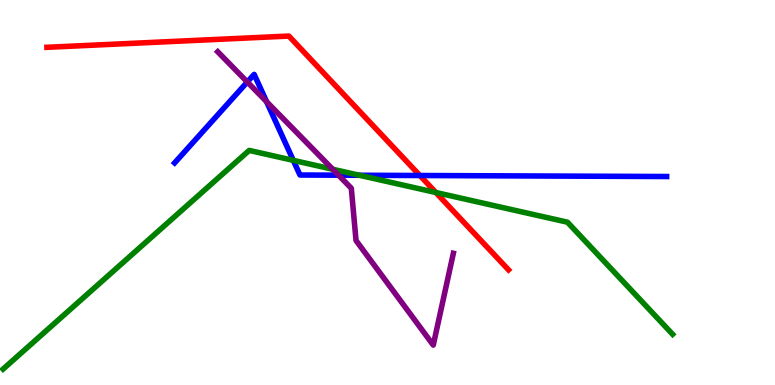[{'lines': ['blue', 'red'], 'intersections': [{'x': 5.42, 'y': 5.44}]}, {'lines': ['green', 'red'], 'intersections': [{'x': 5.62, 'y': 5.0}]}, {'lines': ['purple', 'red'], 'intersections': []}, {'lines': ['blue', 'green'], 'intersections': [{'x': 3.78, 'y': 5.83}, {'x': 4.64, 'y': 5.45}]}, {'lines': ['blue', 'purple'], 'intersections': [{'x': 3.19, 'y': 7.87}, {'x': 3.44, 'y': 7.36}, {'x': 4.37, 'y': 5.45}]}, {'lines': ['green', 'purple'], 'intersections': [{'x': 4.29, 'y': 5.6}]}]